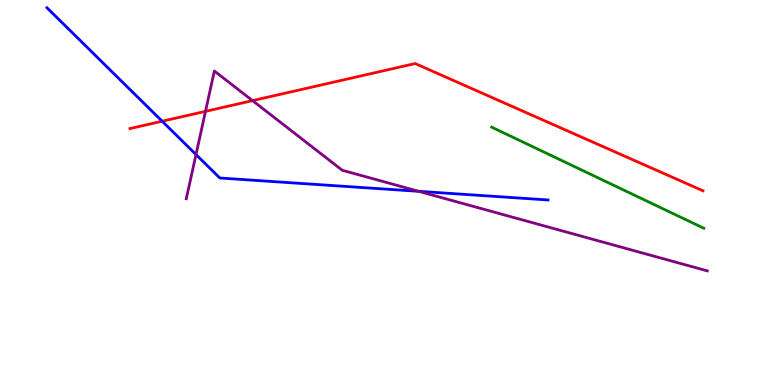[{'lines': ['blue', 'red'], 'intersections': [{'x': 2.09, 'y': 6.85}]}, {'lines': ['green', 'red'], 'intersections': []}, {'lines': ['purple', 'red'], 'intersections': [{'x': 2.65, 'y': 7.11}, {'x': 3.26, 'y': 7.39}]}, {'lines': ['blue', 'green'], 'intersections': []}, {'lines': ['blue', 'purple'], 'intersections': [{'x': 2.53, 'y': 5.99}, {'x': 5.4, 'y': 5.03}]}, {'lines': ['green', 'purple'], 'intersections': []}]